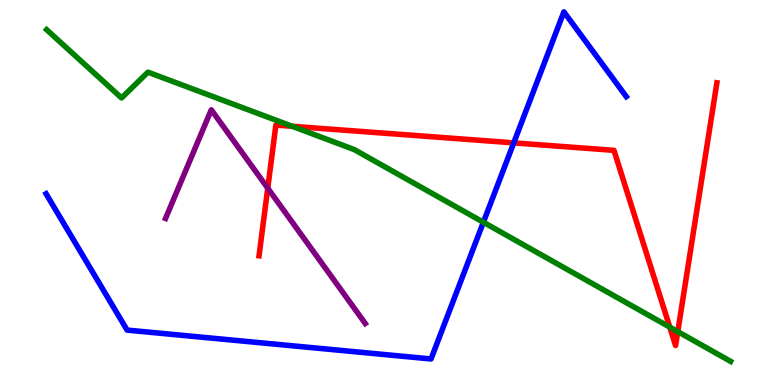[{'lines': ['blue', 'red'], 'intersections': [{'x': 6.63, 'y': 6.29}]}, {'lines': ['green', 'red'], 'intersections': [{'x': 3.77, 'y': 6.72}, {'x': 8.64, 'y': 1.5}, {'x': 8.75, 'y': 1.39}]}, {'lines': ['purple', 'red'], 'intersections': [{'x': 3.45, 'y': 5.11}]}, {'lines': ['blue', 'green'], 'intersections': [{'x': 6.24, 'y': 4.23}]}, {'lines': ['blue', 'purple'], 'intersections': []}, {'lines': ['green', 'purple'], 'intersections': []}]